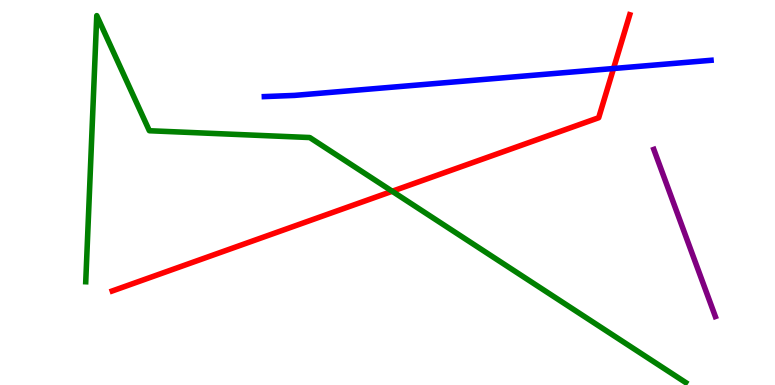[{'lines': ['blue', 'red'], 'intersections': [{'x': 7.92, 'y': 8.22}]}, {'lines': ['green', 'red'], 'intersections': [{'x': 5.06, 'y': 5.03}]}, {'lines': ['purple', 'red'], 'intersections': []}, {'lines': ['blue', 'green'], 'intersections': []}, {'lines': ['blue', 'purple'], 'intersections': []}, {'lines': ['green', 'purple'], 'intersections': []}]